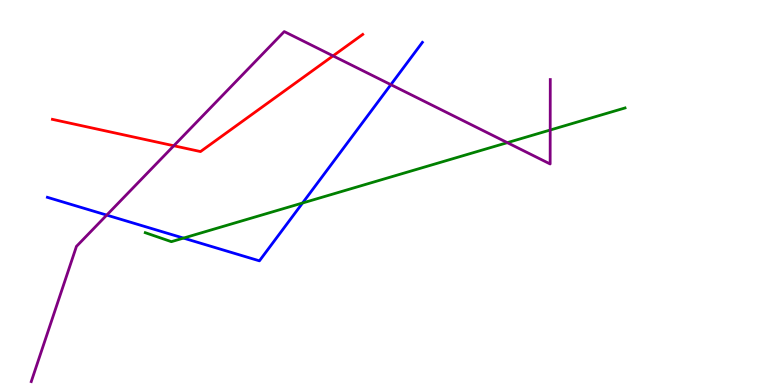[{'lines': ['blue', 'red'], 'intersections': []}, {'lines': ['green', 'red'], 'intersections': []}, {'lines': ['purple', 'red'], 'intersections': [{'x': 2.24, 'y': 6.21}, {'x': 4.3, 'y': 8.55}]}, {'lines': ['blue', 'green'], 'intersections': [{'x': 2.37, 'y': 3.82}, {'x': 3.9, 'y': 4.73}]}, {'lines': ['blue', 'purple'], 'intersections': [{'x': 1.38, 'y': 4.41}, {'x': 5.04, 'y': 7.8}]}, {'lines': ['green', 'purple'], 'intersections': [{'x': 6.55, 'y': 6.29}, {'x': 7.1, 'y': 6.62}]}]